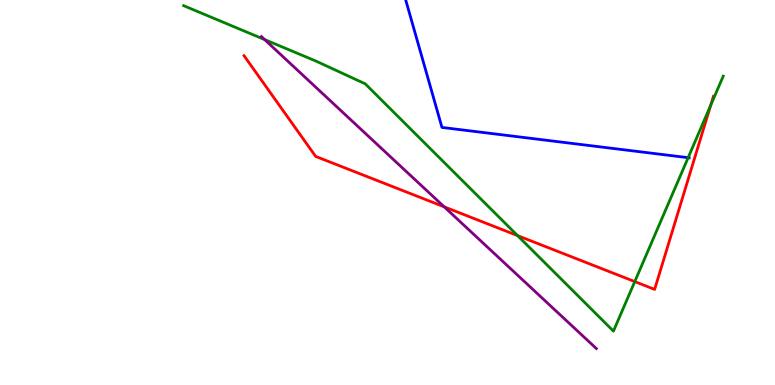[{'lines': ['blue', 'red'], 'intersections': []}, {'lines': ['green', 'red'], 'intersections': [{'x': 6.68, 'y': 3.88}, {'x': 8.19, 'y': 2.69}, {'x': 9.17, 'y': 7.27}]}, {'lines': ['purple', 'red'], 'intersections': [{'x': 5.73, 'y': 4.63}]}, {'lines': ['blue', 'green'], 'intersections': [{'x': 8.88, 'y': 5.9}]}, {'lines': ['blue', 'purple'], 'intersections': []}, {'lines': ['green', 'purple'], 'intersections': [{'x': 3.41, 'y': 8.97}]}]